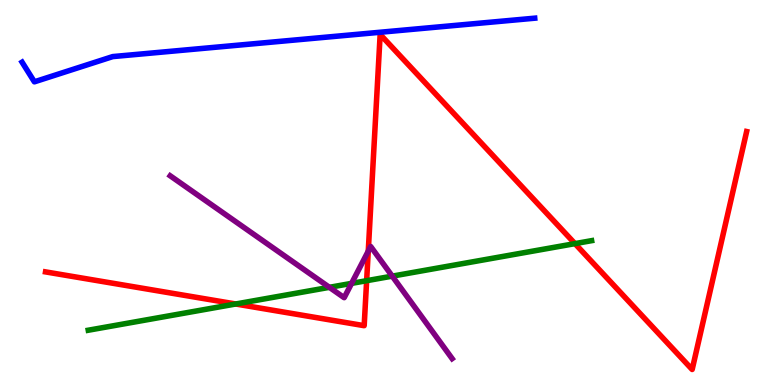[{'lines': ['blue', 'red'], 'intersections': []}, {'lines': ['green', 'red'], 'intersections': [{'x': 3.04, 'y': 2.1}, {'x': 4.73, 'y': 2.71}, {'x': 7.42, 'y': 3.67}]}, {'lines': ['purple', 'red'], 'intersections': [{'x': 4.75, 'y': 3.48}]}, {'lines': ['blue', 'green'], 'intersections': []}, {'lines': ['blue', 'purple'], 'intersections': []}, {'lines': ['green', 'purple'], 'intersections': [{'x': 4.25, 'y': 2.54}, {'x': 4.54, 'y': 2.64}, {'x': 5.06, 'y': 2.83}]}]